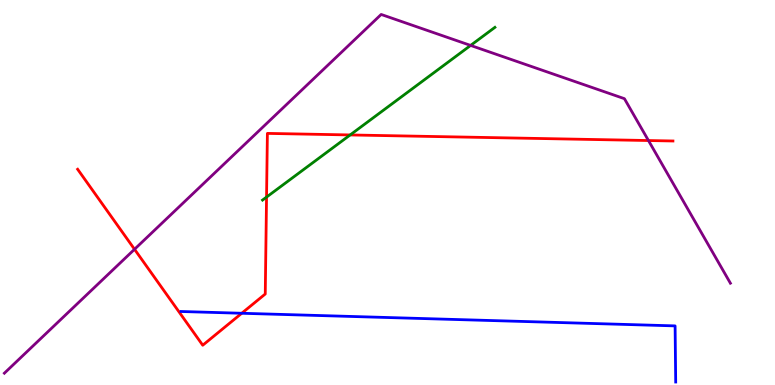[{'lines': ['blue', 'red'], 'intersections': [{'x': 3.12, 'y': 1.86}]}, {'lines': ['green', 'red'], 'intersections': [{'x': 3.44, 'y': 4.88}, {'x': 4.52, 'y': 6.49}]}, {'lines': ['purple', 'red'], 'intersections': [{'x': 1.74, 'y': 3.53}, {'x': 8.37, 'y': 6.35}]}, {'lines': ['blue', 'green'], 'intersections': []}, {'lines': ['blue', 'purple'], 'intersections': []}, {'lines': ['green', 'purple'], 'intersections': [{'x': 6.07, 'y': 8.82}]}]